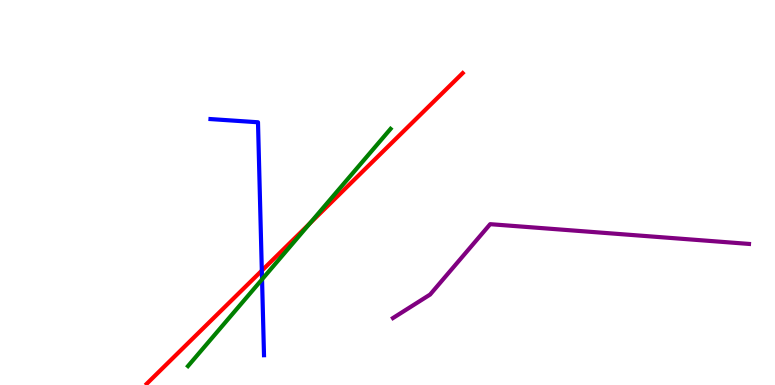[{'lines': ['blue', 'red'], 'intersections': [{'x': 3.38, 'y': 2.97}]}, {'lines': ['green', 'red'], 'intersections': [{'x': 4.0, 'y': 4.2}]}, {'lines': ['purple', 'red'], 'intersections': []}, {'lines': ['blue', 'green'], 'intersections': [{'x': 3.38, 'y': 2.74}]}, {'lines': ['blue', 'purple'], 'intersections': []}, {'lines': ['green', 'purple'], 'intersections': []}]